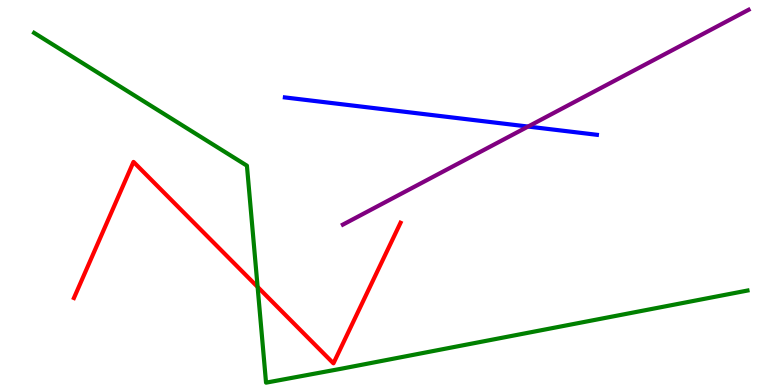[{'lines': ['blue', 'red'], 'intersections': []}, {'lines': ['green', 'red'], 'intersections': [{'x': 3.32, 'y': 2.55}]}, {'lines': ['purple', 'red'], 'intersections': []}, {'lines': ['blue', 'green'], 'intersections': []}, {'lines': ['blue', 'purple'], 'intersections': [{'x': 6.81, 'y': 6.71}]}, {'lines': ['green', 'purple'], 'intersections': []}]